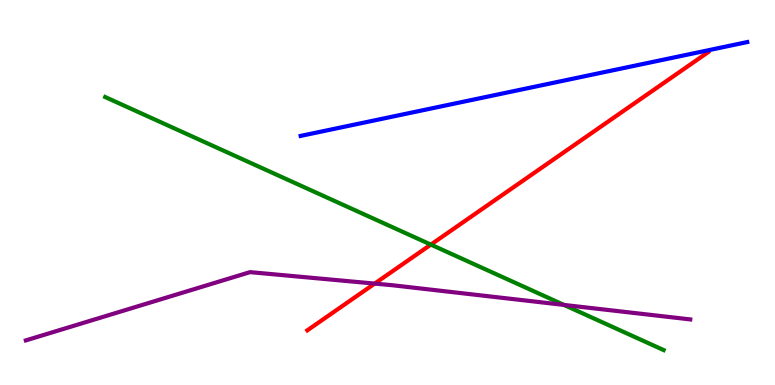[{'lines': ['blue', 'red'], 'intersections': []}, {'lines': ['green', 'red'], 'intersections': [{'x': 5.56, 'y': 3.65}]}, {'lines': ['purple', 'red'], 'intersections': [{'x': 4.83, 'y': 2.63}]}, {'lines': ['blue', 'green'], 'intersections': []}, {'lines': ['blue', 'purple'], 'intersections': []}, {'lines': ['green', 'purple'], 'intersections': [{'x': 7.28, 'y': 2.08}]}]